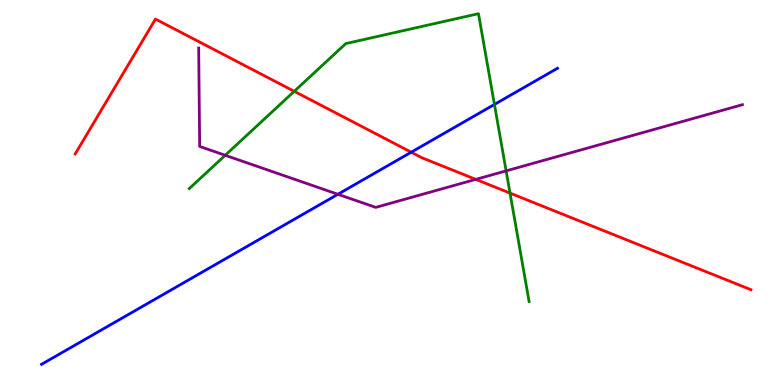[{'lines': ['blue', 'red'], 'intersections': [{'x': 5.31, 'y': 6.05}]}, {'lines': ['green', 'red'], 'intersections': [{'x': 3.8, 'y': 7.63}, {'x': 6.58, 'y': 4.98}]}, {'lines': ['purple', 'red'], 'intersections': [{'x': 6.14, 'y': 5.34}]}, {'lines': ['blue', 'green'], 'intersections': [{'x': 6.38, 'y': 7.29}]}, {'lines': ['blue', 'purple'], 'intersections': [{'x': 4.36, 'y': 4.95}]}, {'lines': ['green', 'purple'], 'intersections': [{'x': 2.91, 'y': 5.97}, {'x': 6.53, 'y': 5.56}]}]